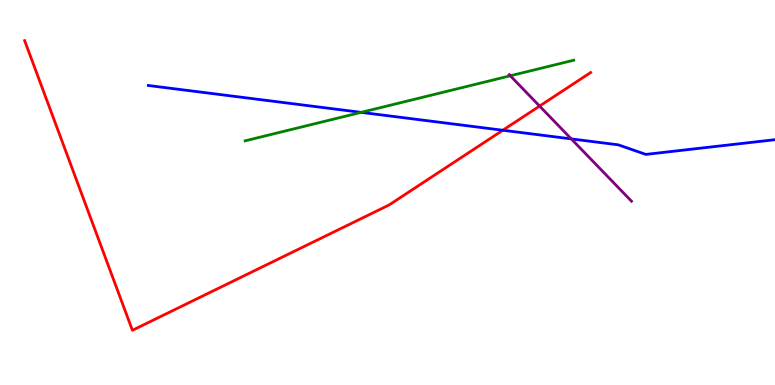[{'lines': ['blue', 'red'], 'intersections': [{'x': 6.49, 'y': 6.62}]}, {'lines': ['green', 'red'], 'intersections': []}, {'lines': ['purple', 'red'], 'intersections': [{'x': 6.96, 'y': 7.24}]}, {'lines': ['blue', 'green'], 'intersections': [{'x': 4.66, 'y': 7.08}]}, {'lines': ['blue', 'purple'], 'intersections': [{'x': 7.37, 'y': 6.39}]}, {'lines': ['green', 'purple'], 'intersections': [{'x': 6.58, 'y': 8.03}]}]